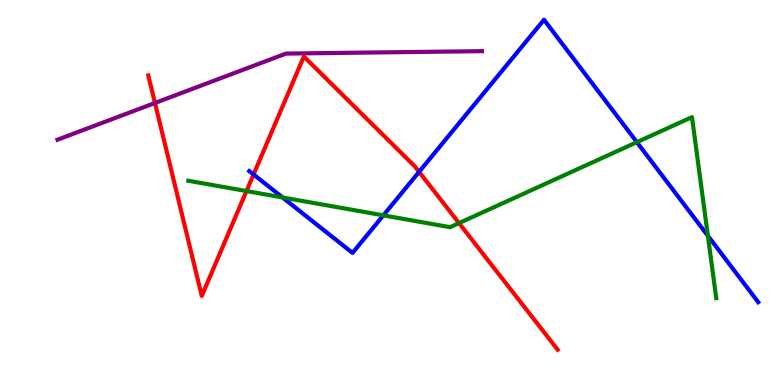[{'lines': ['blue', 'red'], 'intersections': [{'x': 3.27, 'y': 5.47}, {'x': 5.41, 'y': 5.54}]}, {'lines': ['green', 'red'], 'intersections': [{'x': 3.18, 'y': 5.04}, {'x': 5.92, 'y': 4.2}]}, {'lines': ['purple', 'red'], 'intersections': [{'x': 2.0, 'y': 7.33}]}, {'lines': ['blue', 'green'], 'intersections': [{'x': 3.65, 'y': 4.87}, {'x': 4.95, 'y': 4.41}, {'x': 8.22, 'y': 6.31}, {'x': 9.13, 'y': 3.88}]}, {'lines': ['blue', 'purple'], 'intersections': []}, {'lines': ['green', 'purple'], 'intersections': []}]